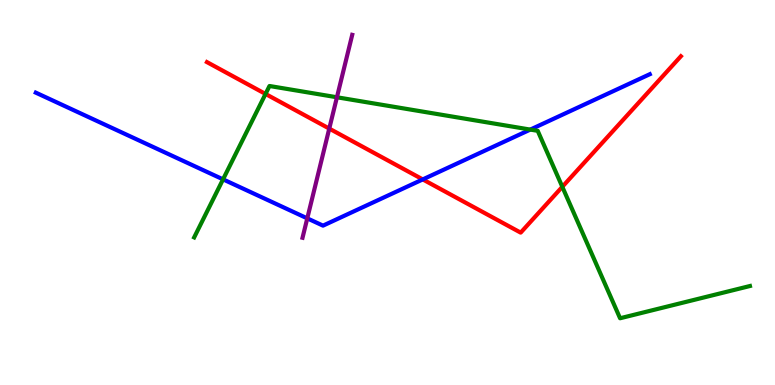[{'lines': ['blue', 'red'], 'intersections': [{'x': 5.46, 'y': 5.34}]}, {'lines': ['green', 'red'], 'intersections': [{'x': 3.43, 'y': 7.56}, {'x': 7.26, 'y': 5.15}]}, {'lines': ['purple', 'red'], 'intersections': [{'x': 4.25, 'y': 6.66}]}, {'lines': ['blue', 'green'], 'intersections': [{'x': 2.88, 'y': 5.34}, {'x': 6.84, 'y': 6.63}]}, {'lines': ['blue', 'purple'], 'intersections': [{'x': 3.96, 'y': 4.33}]}, {'lines': ['green', 'purple'], 'intersections': [{'x': 4.35, 'y': 7.47}]}]